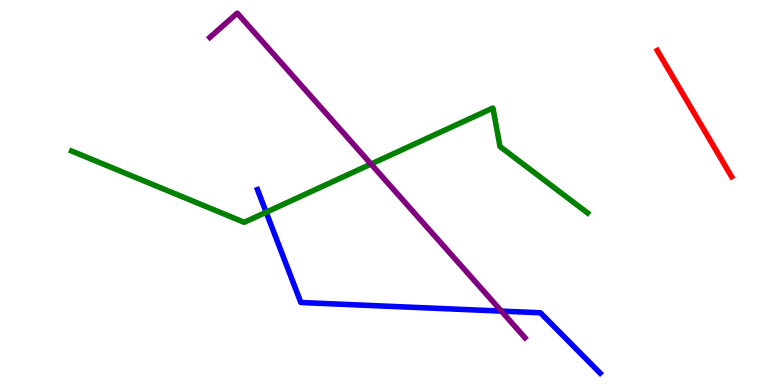[{'lines': ['blue', 'red'], 'intersections': []}, {'lines': ['green', 'red'], 'intersections': []}, {'lines': ['purple', 'red'], 'intersections': []}, {'lines': ['blue', 'green'], 'intersections': [{'x': 3.43, 'y': 4.49}]}, {'lines': ['blue', 'purple'], 'intersections': [{'x': 6.47, 'y': 1.92}]}, {'lines': ['green', 'purple'], 'intersections': [{'x': 4.79, 'y': 5.74}]}]